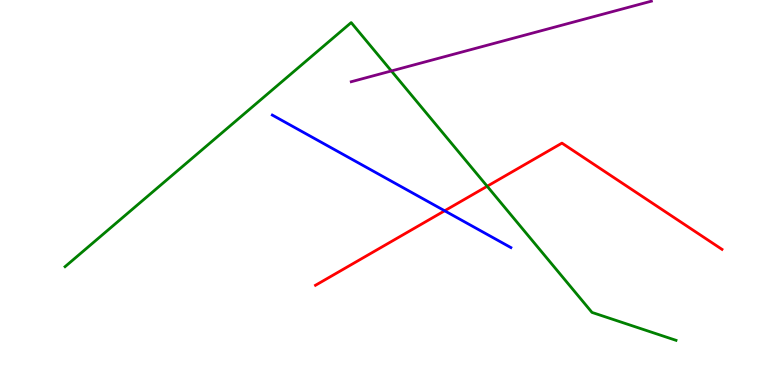[{'lines': ['blue', 'red'], 'intersections': [{'x': 5.74, 'y': 4.53}]}, {'lines': ['green', 'red'], 'intersections': [{'x': 6.29, 'y': 5.16}]}, {'lines': ['purple', 'red'], 'intersections': []}, {'lines': ['blue', 'green'], 'intersections': []}, {'lines': ['blue', 'purple'], 'intersections': []}, {'lines': ['green', 'purple'], 'intersections': [{'x': 5.05, 'y': 8.16}]}]